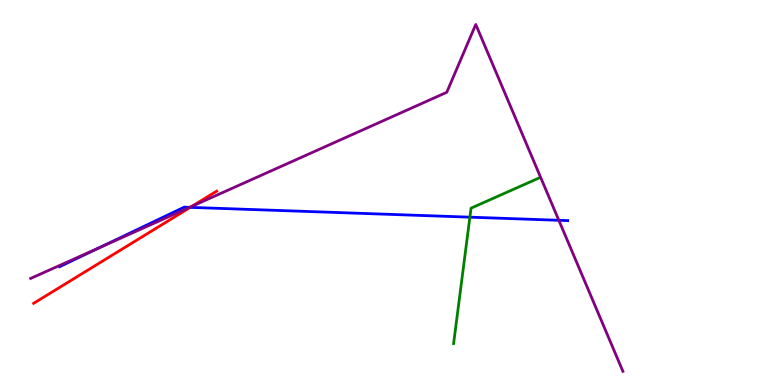[{'lines': ['blue', 'red'], 'intersections': [{'x': 2.45, 'y': 4.61}]}, {'lines': ['green', 'red'], 'intersections': []}, {'lines': ['purple', 'red'], 'intersections': [{'x': 2.48, 'y': 4.64}]}, {'lines': ['blue', 'green'], 'intersections': [{'x': 6.06, 'y': 4.36}]}, {'lines': ['blue', 'purple'], 'intersections': [{'x': 1.28, 'y': 3.56}, {'x': 2.45, 'y': 4.61}, {'x': 7.21, 'y': 4.28}]}, {'lines': ['green', 'purple'], 'intersections': []}]